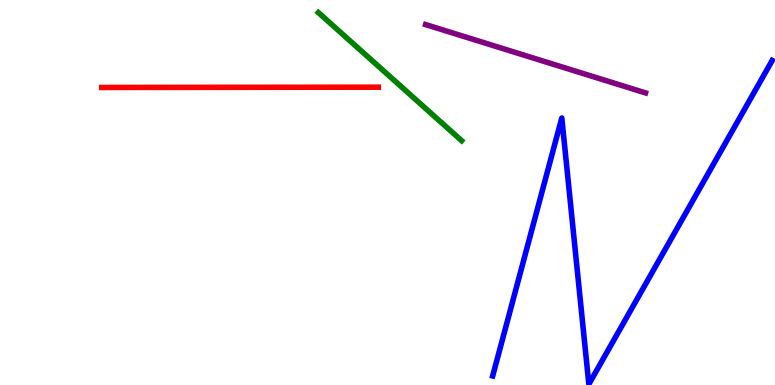[{'lines': ['blue', 'red'], 'intersections': []}, {'lines': ['green', 'red'], 'intersections': []}, {'lines': ['purple', 'red'], 'intersections': []}, {'lines': ['blue', 'green'], 'intersections': []}, {'lines': ['blue', 'purple'], 'intersections': []}, {'lines': ['green', 'purple'], 'intersections': []}]